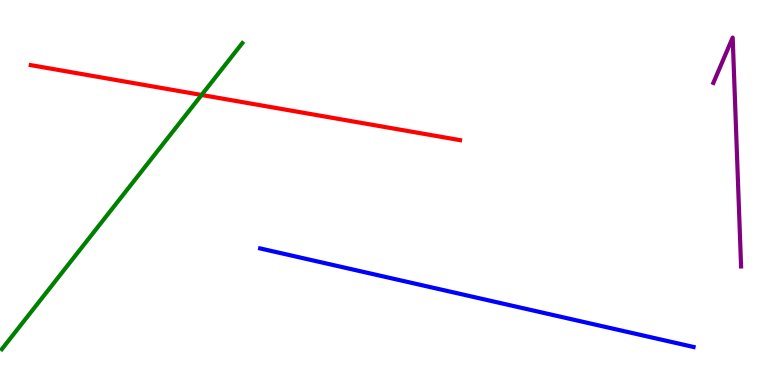[{'lines': ['blue', 'red'], 'intersections': []}, {'lines': ['green', 'red'], 'intersections': [{'x': 2.6, 'y': 7.53}]}, {'lines': ['purple', 'red'], 'intersections': []}, {'lines': ['blue', 'green'], 'intersections': []}, {'lines': ['blue', 'purple'], 'intersections': []}, {'lines': ['green', 'purple'], 'intersections': []}]